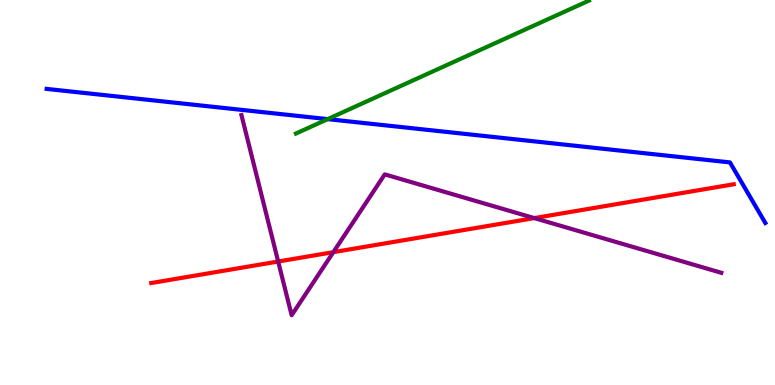[{'lines': ['blue', 'red'], 'intersections': []}, {'lines': ['green', 'red'], 'intersections': []}, {'lines': ['purple', 'red'], 'intersections': [{'x': 3.59, 'y': 3.21}, {'x': 4.3, 'y': 3.45}, {'x': 6.89, 'y': 4.34}]}, {'lines': ['blue', 'green'], 'intersections': [{'x': 4.23, 'y': 6.91}]}, {'lines': ['blue', 'purple'], 'intersections': []}, {'lines': ['green', 'purple'], 'intersections': []}]